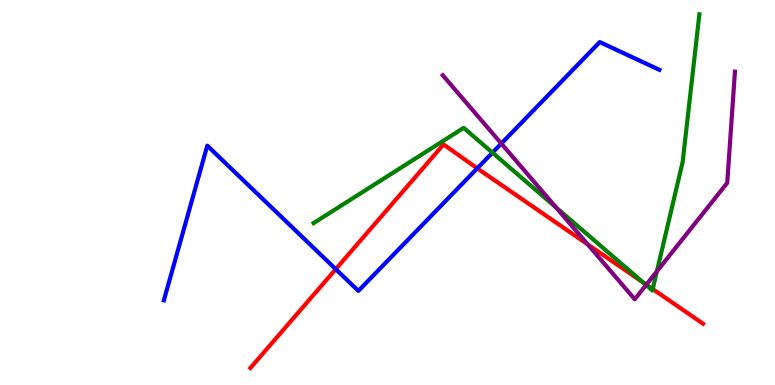[{'lines': ['blue', 'red'], 'intersections': [{'x': 4.33, 'y': 3.01}, {'x': 6.16, 'y': 5.63}]}, {'lines': ['green', 'red'], 'intersections': [{'x': 8.3, 'y': 2.66}, {'x': 8.42, 'y': 2.49}]}, {'lines': ['purple', 'red'], 'intersections': [{'x': 7.58, 'y': 3.65}, {'x': 8.34, 'y': 2.61}]}, {'lines': ['blue', 'green'], 'intersections': [{'x': 6.35, 'y': 6.03}]}, {'lines': ['blue', 'purple'], 'intersections': [{'x': 6.47, 'y': 6.27}]}, {'lines': ['green', 'purple'], 'intersections': [{'x': 7.18, 'y': 4.61}, {'x': 8.34, 'y': 2.6}, {'x': 8.48, 'y': 2.95}]}]